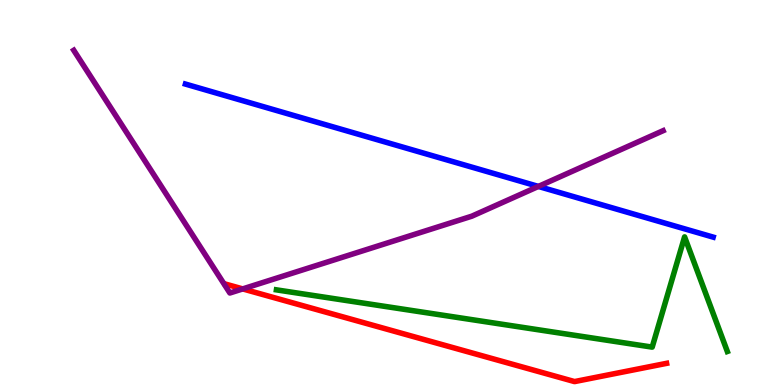[{'lines': ['blue', 'red'], 'intersections': []}, {'lines': ['green', 'red'], 'intersections': []}, {'lines': ['purple', 'red'], 'intersections': [{'x': 3.13, 'y': 2.5}]}, {'lines': ['blue', 'green'], 'intersections': []}, {'lines': ['blue', 'purple'], 'intersections': [{'x': 6.95, 'y': 5.16}]}, {'lines': ['green', 'purple'], 'intersections': []}]